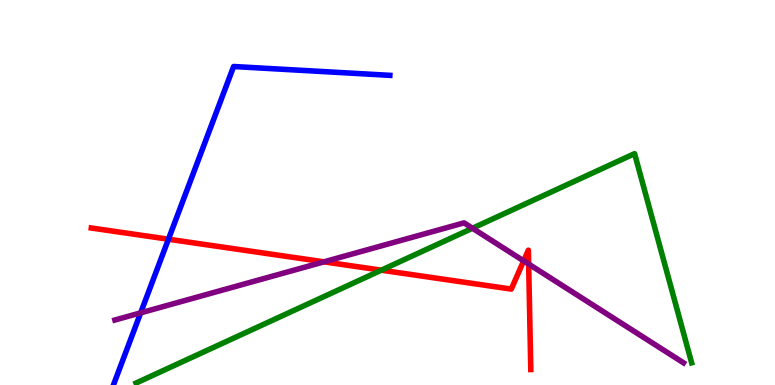[{'lines': ['blue', 'red'], 'intersections': [{'x': 2.17, 'y': 3.79}]}, {'lines': ['green', 'red'], 'intersections': [{'x': 4.92, 'y': 2.98}]}, {'lines': ['purple', 'red'], 'intersections': [{'x': 4.18, 'y': 3.2}, {'x': 6.76, 'y': 3.22}, {'x': 6.82, 'y': 3.14}]}, {'lines': ['blue', 'green'], 'intersections': []}, {'lines': ['blue', 'purple'], 'intersections': [{'x': 1.81, 'y': 1.87}]}, {'lines': ['green', 'purple'], 'intersections': [{'x': 6.1, 'y': 4.07}]}]